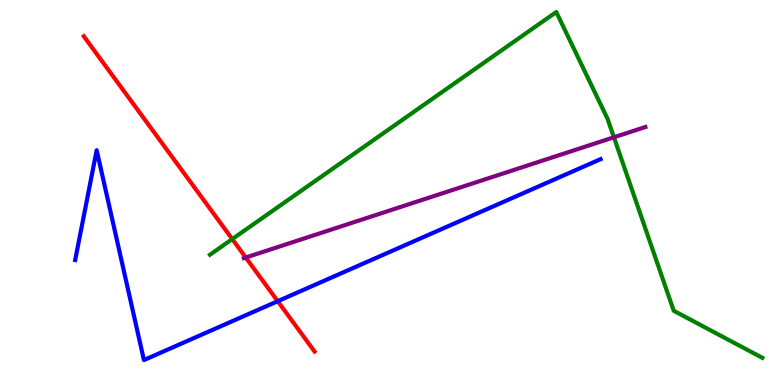[{'lines': ['blue', 'red'], 'intersections': [{'x': 3.58, 'y': 2.18}]}, {'lines': ['green', 'red'], 'intersections': [{'x': 3.0, 'y': 3.79}]}, {'lines': ['purple', 'red'], 'intersections': [{'x': 3.17, 'y': 3.31}]}, {'lines': ['blue', 'green'], 'intersections': []}, {'lines': ['blue', 'purple'], 'intersections': []}, {'lines': ['green', 'purple'], 'intersections': [{'x': 7.92, 'y': 6.43}]}]